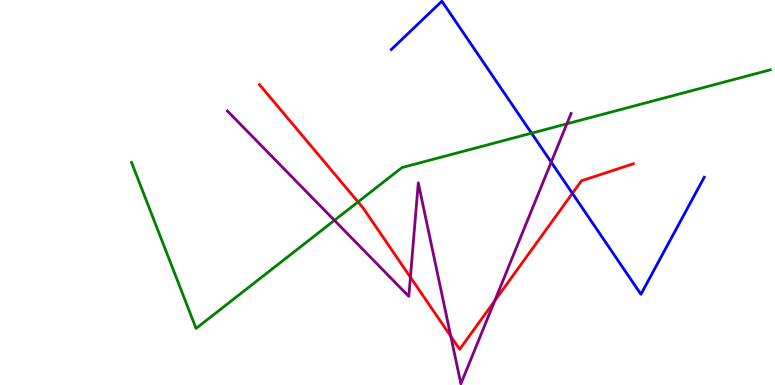[{'lines': ['blue', 'red'], 'intersections': [{'x': 7.39, 'y': 4.98}]}, {'lines': ['green', 'red'], 'intersections': [{'x': 4.62, 'y': 4.76}]}, {'lines': ['purple', 'red'], 'intersections': [{'x': 5.3, 'y': 2.8}, {'x': 5.82, 'y': 1.26}, {'x': 6.38, 'y': 2.19}]}, {'lines': ['blue', 'green'], 'intersections': [{'x': 6.86, 'y': 6.54}]}, {'lines': ['blue', 'purple'], 'intersections': [{'x': 7.11, 'y': 5.79}]}, {'lines': ['green', 'purple'], 'intersections': [{'x': 4.32, 'y': 4.28}, {'x': 7.31, 'y': 6.78}]}]